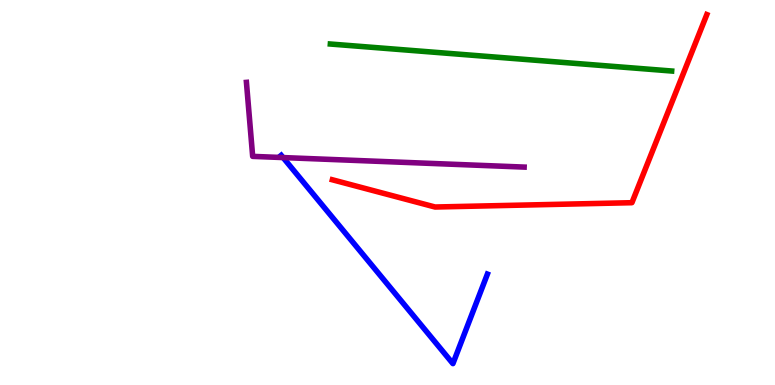[{'lines': ['blue', 'red'], 'intersections': []}, {'lines': ['green', 'red'], 'intersections': []}, {'lines': ['purple', 'red'], 'intersections': []}, {'lines': ['blue', 'green'], 'intersections': []}, {'lines': ['blue', 'purple'], 'intersections': [{'x': 3.65, 'y': 5.91}]}, {'lines': ['green', 'purple'], 'intersections': []}]